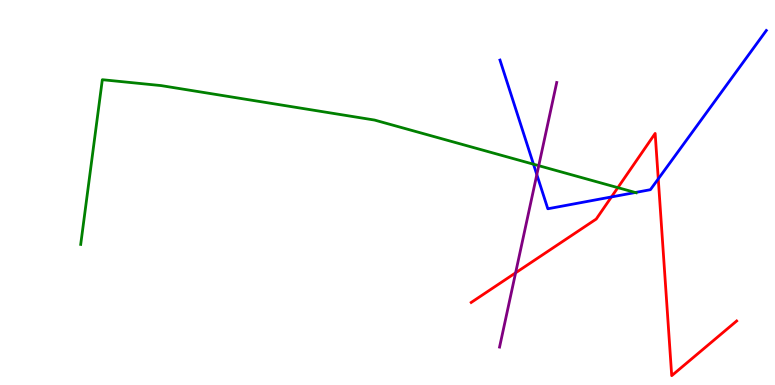[{'lines': ['blue', 'red'], 'intersections': [{'x': 7.89, 'y': 4.88}, {'x': 8.49, 'y': 5.35}]}, {'lines': ['green', 'red'], 'intersections': [{'x': 7.97, 'y': 5.13}]}, {'lines': ['purple', 'red'], 'intersections': [{'x': 6.65, 'y': 2.91}]}, {'lines': ['blue', 'green'], 'intersections': [{'x': 6.88, 'y': 5.73}, {'x': 8.2, 'y': 5.0}]}, {'lines': ['blue', 'purple'], 'intersections': [{'x': 6.93, 'y': 5.47}]}, {'lines': ['green', 'purple'], 'intersections': [{'x': 6.95, 'y': 5.7}]}]